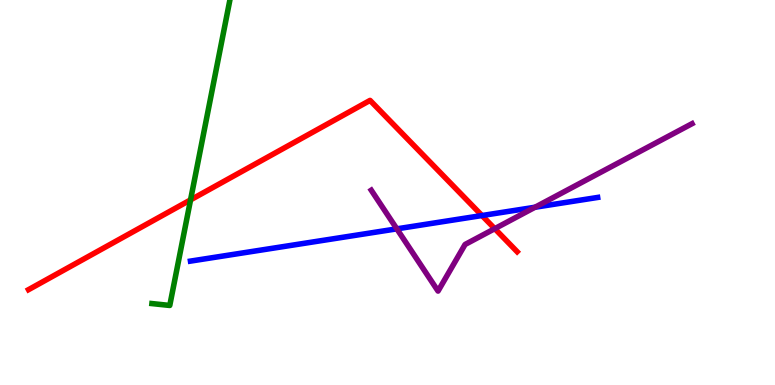[{'lines': ['blue', 'red'], 'intersections': [{'x': 6.22, 'y': 4.4}]}, {'lines': ['green', 'red'], 'intersections': [{'x': 2.46, 'y': 4.81}]}, {'lines': ['purple', 'red'], 'intersections': [{'x': 6.38, 'y': 4.06}]}, {'lines': ['blue', 'green'], 'intersections': []}, {'lines': ['blue', 'purple'], 'intersections': [{'x': 5.12, 'y': 4.06}, {'x': 6.9, 'y': 4.62}]}, {'lines': ['green', 'purple'], 'intersections': []}]